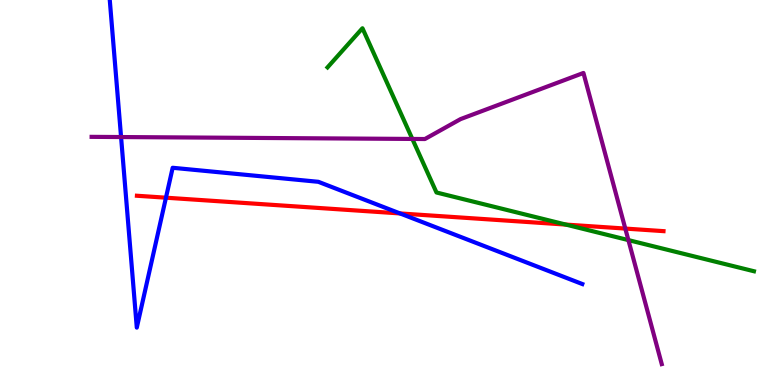[{'lines': ['blue', 'red'], 'intersections': [{'x': 2.14, 'y': 4.87}, {'x': 5.16, 'y': 4.46}]}, {'lines': ['green', 'red'], 'intersections': [{'x': 7.3, 'y': 4.17}]}, {'lines': ['purple', 'red'], 'intersections': [{'x': 8.07, 'y': 4.06}]}, {'lines': ['blue', 'green'], 'intersections': []}, {'lines': ['blue', 'purple'], 'intersections': [{'x': 1.56, 'y': 6.44}]}, {'lines': ['green', 'purple'], 'intersections': [{'x': 5.32, 'y': 6.39}, {'x': 8.11, 'y': 3.76}]}]